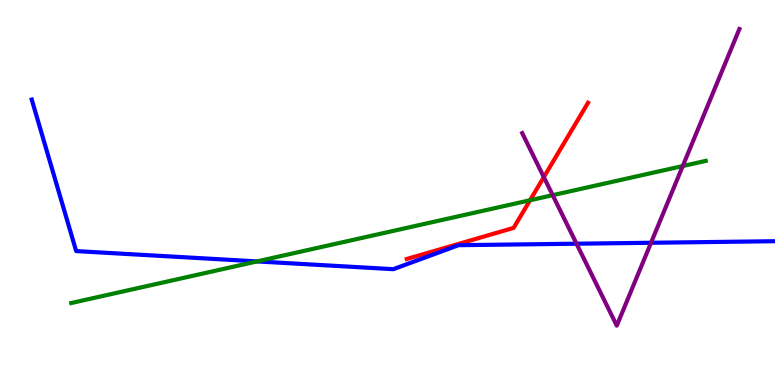[{'lines': ['blue', 'red'], 'intersections': []}, {'lines': ['green', 'red'], 'intersections': [{'x': 6.84, 'y': 4.8}]}, {'lines': ['purple', 'red'], 'intersections': [{'x': 7.02, 'y': 5.4}]}, {'lines': ['blue', 'green'], 'intersections': [{'x': 3.32, 'y': 3.21}]}, {'lines': ['blue', 'purple'], 'intersections': [{'x': 7.44, 'y': 3.67}, {'x': 8.4, 'y': 3.69}]}, {'lines': ['green', 'purple'], 'intersections': [{'x': 7.13, 'y': 4.93}, {'x': 8.81, 'y': 5.69}]}]